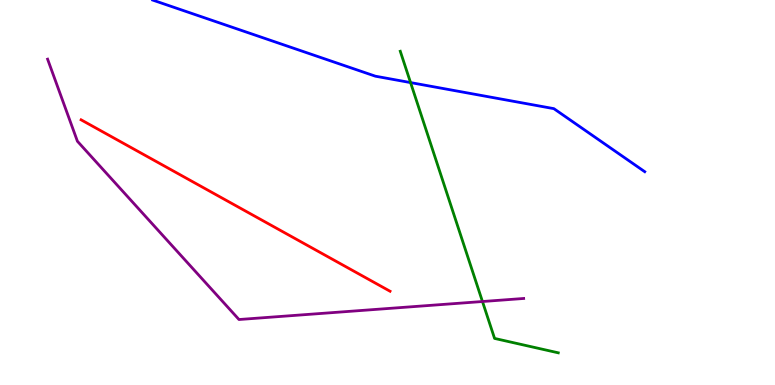[{'lines': ['blue', 'red'], 'intersections': []}, {'lines': ['green', 'red'], 'intersections': []}, {'lines': ['purple', 'red'], 'intersections': []}, {'lines': ['blue', 'green'], 'intersections': [{'x': 5.3, 'y': 7.85}]}, {'lines': ['blue', 'purple'], 'intersections': []}, {'lines': ['green', 'purple'], 'intersections': [{'x': 6.23, 'y': 2.17}]}]